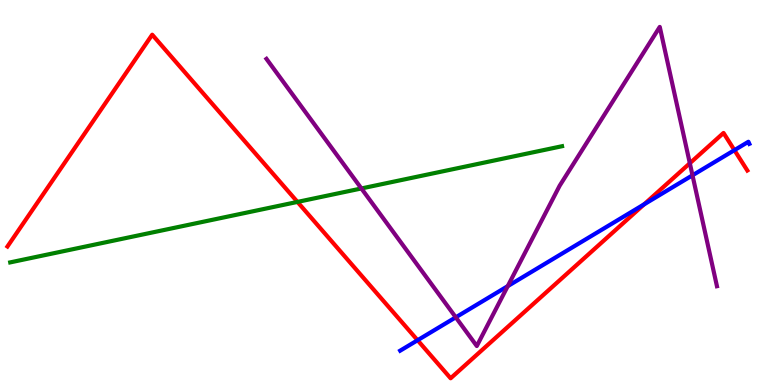[{'lines': ['blue', 'red'], 'intersections': [{'x': 5.39, 'y': 1.16}, {'x': 8.31, 'y': 4.69}, {'x': 9.48, 'y': 6.1}]}, {'lines': ['green', 'red'], 'intersections': [{'x': 3.84, 'y': 4.76}]}, {'lines': ['purple', 'red'], 'intersections': [{'x': 8.9, 'y': 5.76}]}, {'lines': ['blue', 'green'], 'intersections': []}, {'lines': ['blue', 'purple'], 'intersections': [{'x': 5.88, 'y': 1.76}, {'x': 6.55, 'y': 2.57}, {'x': 8.94, 'y': 5.45}]}, {'lines': ['green', 'purple'], 'intersections': [{'x': 4.66, 'y': 5.1}]}]